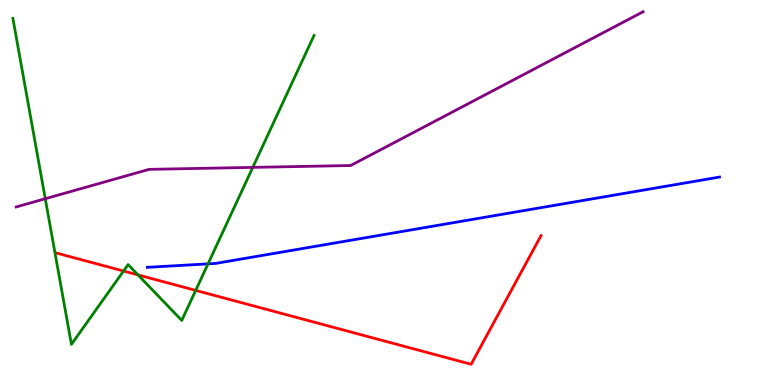[{'lines': ['blue', 'red'], 'intersections': []}, {'lines': ['green', 'red'], 'intersections': [{'x': 1.59, 'y': 2.96}, {'x': 1.78, 'y': 2.86}, {'x': 2.53, 'y': 2.46}]}, {'lines': ['purple', 'red'], 'intersections': []}, {'lines': ['blue', 'green'], 'intersections': [{'x': 2.68, 'y': 3.15}]}, {'lines': ['blue', 'purple'], 'intersections': []}, {'lines': ['green', 'purple'], 'intersections': [{'x': 0.584, 'y': 4.84}, {'x': 3.26, 'y': 5.65}]}]